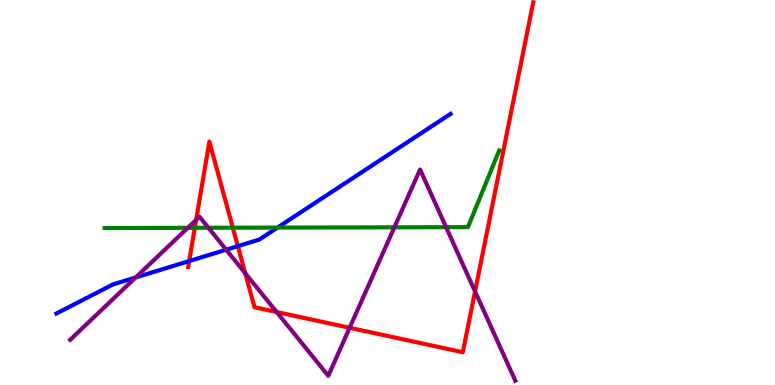[{'lines': ['blue', 'red'], 'intersections': [{'x': 2.44, 'y': 3.22}, {'x': 3.07, 'y': 3.61}]}, {'lines': ['green', 'red'], 'intersections': [{'x': 2.51, 'y': 4.08}, {'x': 3.0, 'y': 4.09}]}, {'lines': ['purple', 'red'], 'intersections': [{'x': 2.53, 'y': 4.29}, {'x': 3.16, 'y': 2.9}, {'x': 3.57, 'y': 1.9}, {'x': 4.51, 'y': 1.49}, {'x': 6.13, 'y': 2.43}]}, {'lines': ['blue', 'green'], 'intersections': [{'x': 3.58, 'y': 4.09}]}, {'lines': ['blue', 'purple'], 'intersections': [{'x': 1.75, 'y': 2.79}, {'x': 2.92, 'y': 3.51}]}, {'lines': ['green', 'purple'], 'intersections': [{'x': 2.42, 'y': 4.08}, {'x': 2.69, 'y': 4.08}, {'x': 5.09, 'y': 4.1}, {'x': 5.76, 'y': 4.1}]}]